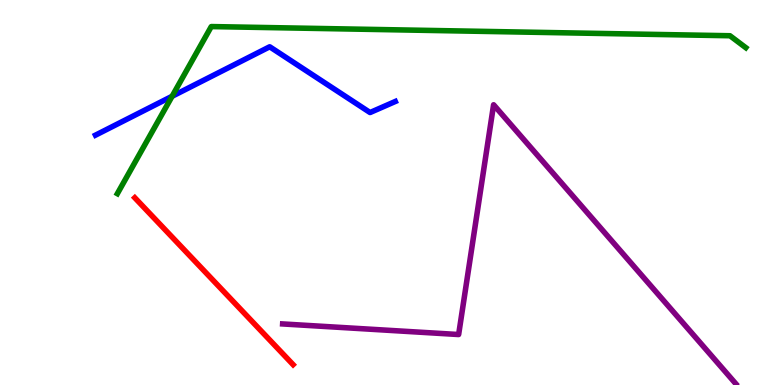[{'lines': ['blue', 'red'], 'intersections': []}, {'lines': ['green', 'red'], 'intersections': []}, {'lines': ['purple', 'red'], 'intersections': []}, {'lines': ['blue', 'green'], 'intersections': [{'x': 2.22, 'y': 7.5}]}, {'lines': ['blue', 'purple'], 'intersections': []}, {'lines': ['green', 'purple'], 'intersections': []}]